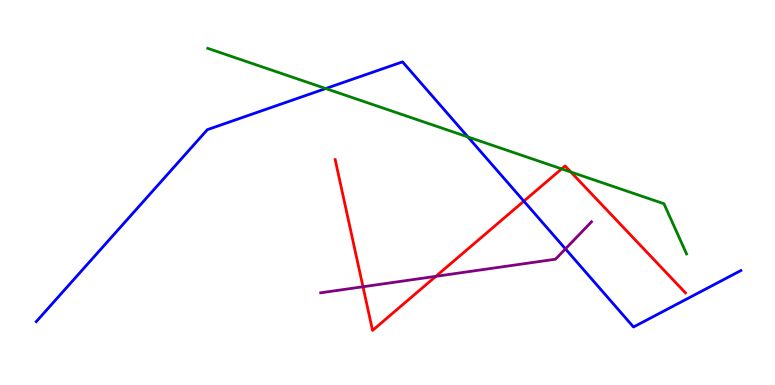[{'lines': ['blue', 'red'], 'intersections': [{'x': 6.76, 'y': 4.78}]}, {'lines': ['green', 'red'], 'intersections': [{'x': 7.25, 'y': 5.61}, {'x': 7.37, 'y': 5.53}]}, {'lines': ['purple', 'red'], 'intersections': [{'x': 4.68, 'y': 2.55}, {'x': 5.62, 'y': 2.82}]}, {'lines': ['blue', 'green'], 'intersections': [{'x': 4.2, 'y': 7.7}, {'x': 6.04, 'y': 6.44}]}, {'lines': ['blue', 'purple'], 'intersections': [{'x': 7.3, 'y': 3.54}]}, {'lines': ['green', 'purple'], 'intersections': []}]